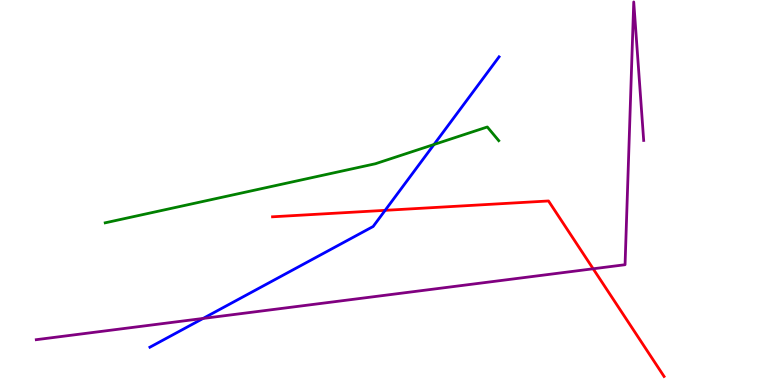[{'lines': ['blue', 'red'], 'intersections': [{'x': 4.97, 'y': 4.54}]}, {'lines': ['green', 'red'], 'intersections': []}, {'lines': ['purple', 'red'], 'intersections': [{'x': 7.65, 'y': 3.02}]}, {'lines': ['blue', 'green'], 'intersections': [{'x': 5.6, 'y': 6.25}]}, {'lines': ['blue', 'purple'], 'intersections': [{'x': 2.62, 'y': 1.73}]}, {'lines': ['green', 'purple'], 'intersections': []}]